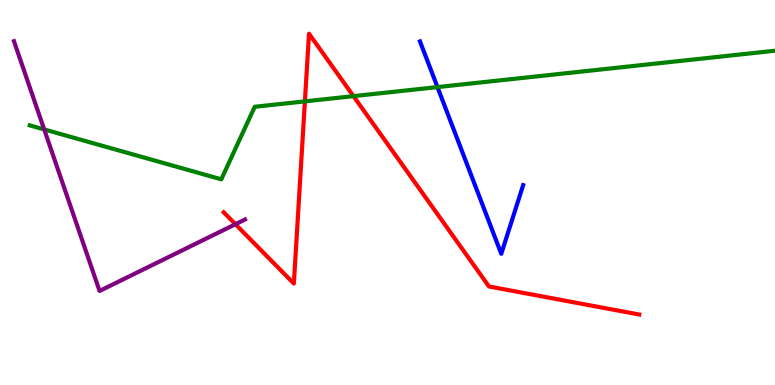[{'lines': ['blue', 'red'], 'intersections': []}, {'lines': ['green', 'red'], 'intersections': [{'x': 3.93, 'y': 7.37}, {'x': 4.56, 'y': 7.5}]}, {'lines': ['purple', 'red'], 'intersections': [{'x': 3.04, 'y': 4.18}]}, {'lines': ['blue', 'green'], 'intersections': [{'x': 5.64, 'y': 7.74}]}, {'lines': ['blue', 'purple'], 'intersections': []}, {'lines': ['green', 'purple'], 'intersections': [{'x': 0.57, 'y': 6.64}]}]